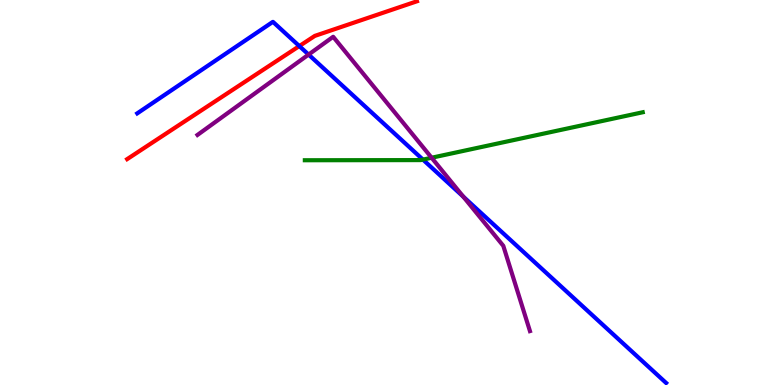[{'lines': ['blue', 'red'], 'intersections': [{'x': 3.86, 'y': 8.8}]}, {'lines': ['green', 'red'], 'intersections': []}, {'lines': ['purple', 'red'], 'intersections': []}, {'lines': ['blue', 'green'], 'intersections': [{'x': 5.46, 'y': 5.85}]}, {'lines': ['blue', 'purple'], 'intersections': [{'x': 3.98, 'y': 8.58}, {'x': 5.98, 'y': 4.89}]}, {'lines': ['green', 'purple'], 'intersections': [{'x': 5.57, 'y': 5.9}]}]